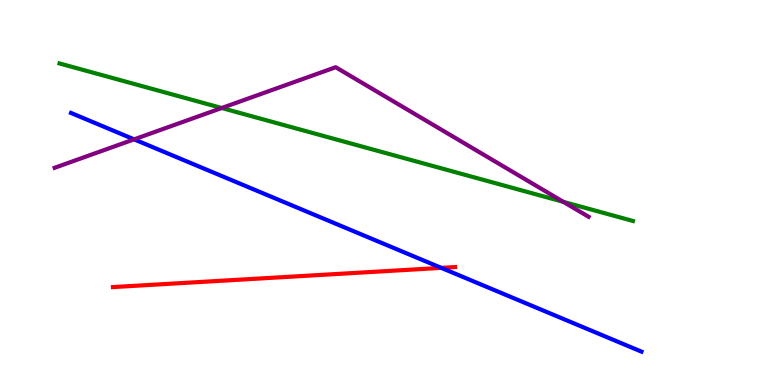[{'lines': ['blue', 'red'], 'intersections': [{'x': 5.69, 'y': 3.04}]}, {'lines': ['green', 'red'], 'intersections': []}, {'lines': ['purple', 'red'], 'intersections': []}, {'lines': ['blue', 'green'], 'intersections': []}, {'lines': ['blue', 'purple'], 'intersections': [{'x': 1.73, 'y': 6.38}]}, {'lines': ['green', 'purple'], 'intersections': [{'x': 2.86, 'y': 7.19}, {'x': 7.27, 'y': 4.76}]}]